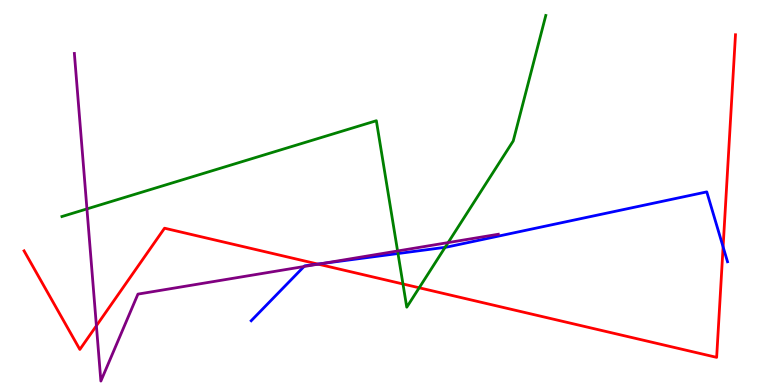[{'lines': ['blue', 'red'], 'intersections': [{'x': 4.1, 'y': 3.14}, {'x': 9.33, 'y': 3.59}]}, {'lines': ['green', 'red'], 'intersections': [{'x': 5.2, 'y': 2.62}, {'x': 5.41, 'y': 2.53}]}, {'lines': ['purple', 'red'], 'intersections': [{'x': 1.24, 'y': 1.54}, {'x': 4.11, 'y': 3.14}]}, {'lines': ['blue', 'green'], 'intersections': [{'x': 5.14, 'y': 3.41}, {'x': 5.74, 'y': 3.58}]}, {'lines': ['blue', 'purple'], 'intersections': [{'x': 3.92, 'y': 3.08}, {'x': 4.16, 'y': 3.16}]}, {'lines': ['green', 'purple'], 'intersections': [{'x': 1.12, 'y': 4.57}, {'x': 5.13, 'y': 3.48}, {'x': 5.78, 'y': 3.7}]}]